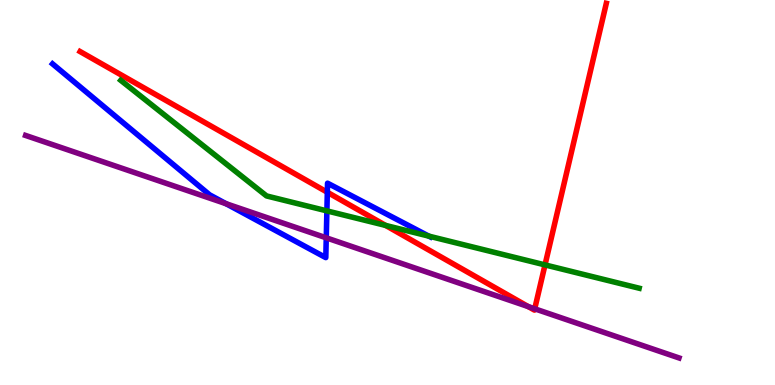[{'lines': ['blue', 'red'], 'intersections': [{'x': 4.22, 'y': 5.01}]}, {'lines': ['green', 'red'], 'intersections': [{'x': 4.98, 'y': 4.14}, {'x': 7.03, 'y': 3.12}]}, {'lines': ['purple', 'red'], 'intersections': [{'x': 6.82, 'y': 2.04}, {'x': 6.9, 'y': 1.98}]}, {'lines': ['blue', 'green'], 'intersections': [{'x': 4.22, 'y': 4.52}, {'x': 5.53, 'y': 3.87}]}, {'lines': ['blue', 'purple'], 'intersections': [{'x': 2.92, 'y': 4.71}, {'x': 4.21, 'y': 3.82}]}, {'lines': ['green', 'purple'], 'intersections': []}]